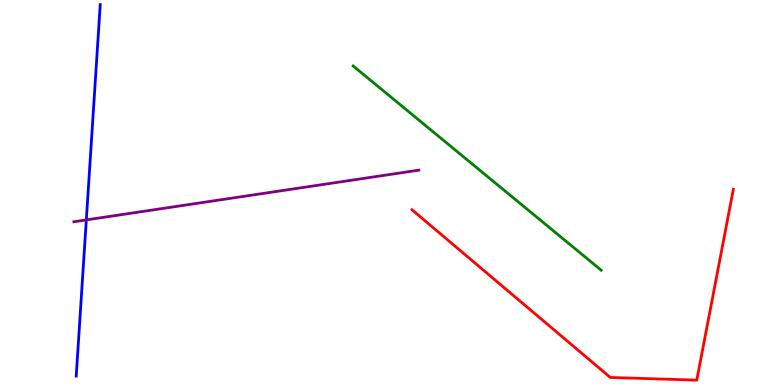[{'lines': ['blue', 'red'], 'intersections': []}, {'lines': ['green', 'red'], 'intersections': []}, {'lines': ['purple', 'red'], 'intersections': []}, {'lines': ['blue', 'green'], 'intersections': []}, {'lines': ['blue', 'purple'], 'intersections': [{'x': 1.11, 'y': 4.29}]}, {'lines': ['green', 'purple'], 'intersections': []}]